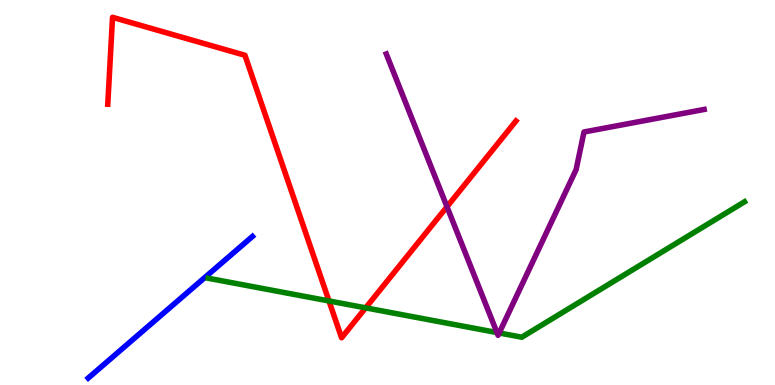[{'lines': ['blue', 'red'], 'intersections': []}, {'lines': ['green', 'red'], 'intersections': [{'x': 4.24, 'y': 2.18}, {'x': 4.72, 'y': 2.0}]}, {'lines': ['purple', 'red'], 'intersections': [{'x': 5.77, 'y': 4.63}]}, {'lines': ['blue', 'green'], 'intersections': []}, {'lines': ['blue', 'purple'], 'intersections': []}, {'lines': ['green', 'purple'], 'intersections': [{'x': 6.41, 'y': 1.36}, {'x': 6.44, 'y': 1.35}]}]